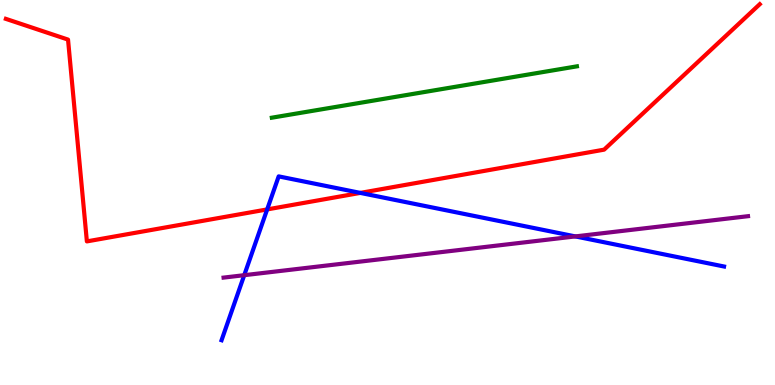[{'lines': ['blue', 'red'], 'intersections': [{'x': 3.45, 'y': 4.56}, {'x': 4.65, 'y': 4.99}]}, {'lines': ['green', 'red'], 'intersections': []}, {'lines': ['purple', 'red'], 'intersections': []}, {'lines': ['blue', 'green'], 'intersections': []}, {'lines': ['blue', 'purple'], 'intersections': [{'x': 3.15, 'y': 2.85}, {'x': 7.42, 'y': 3.86}]}, {'lines': ['green', 'purple'], 'intersections': []}]